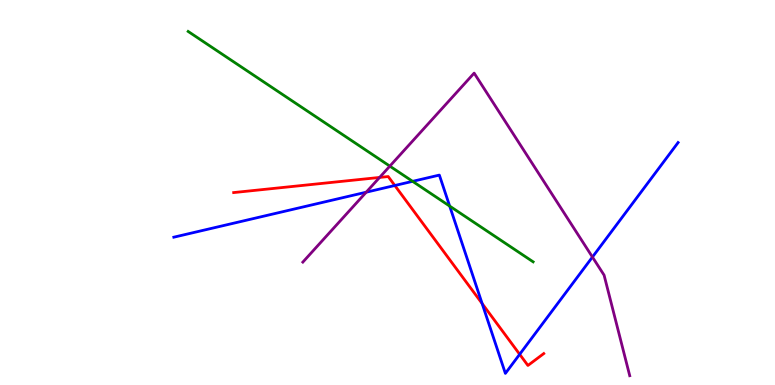[{'lines': ['blue', 'red'], 'intersections': [{'x': 5.09, 'y': 5.18}, {'x': 6.22, 'y': 2.12}, {'x': 6.71, 'y': 0.797}]}, {'lines': ['green', 'red'], 'intersections': []}, {'lines': ['purple', 'red'], 'intersections': [{'x': 4.9, 'y': 5.39}]}, {'lines': ['blue', 'green'], 'intersections': [{'x': 5.32, 'y': 5.29}, {'x': 5.8, 'y': 4.65}]}, {'lines': ['blue', 'purple'], 'intersections': [{'x': 4.73, 'y': 5.01}, {'x': 7.64, 'y': 3.32}]}, {'lines': ['green', 'purple'], 'intersections': [{'x': 5.03, 'y': 5.68}]}]